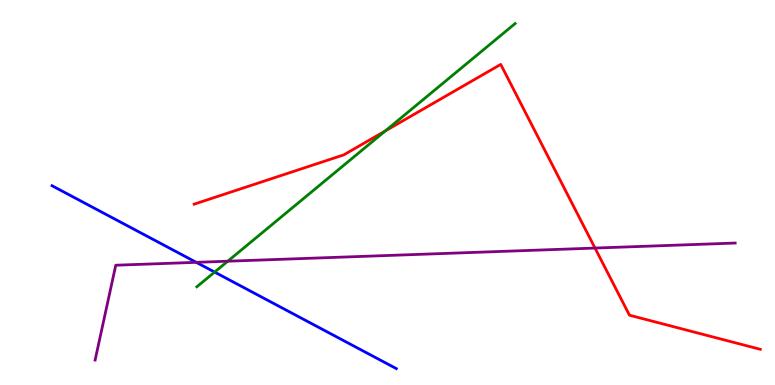[{'lines': ['blue', 'red'], 'intersections': []}, {'lines': ['green', 'red'], 'intersections': [{'x': 4.97, 'y': 6.6}]}, {'lines': ['purple', 'red'], 'intersections': [{'x': 7.68, 'y': 3.56}]}, {'lines': ['blue', 'green'], 'intersections': [{'x': 2.77, 'y': 2.93}]}, {'lines': ['blue', 'purple'], 'intersections': [{'x': 2.53, 'y': 3.19}]}, {'lines': ['green', 'purple'], 'intersections': [{'x': 2.94, 'y': 3.22}]}]